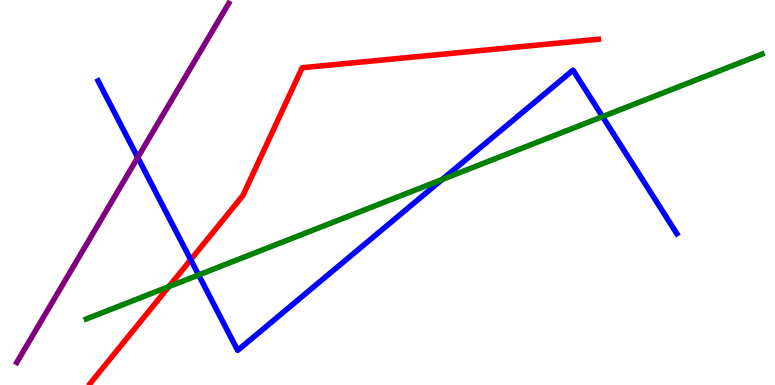[{'lines': ['blue', 'red'], 'intersections': [{'x': 2.46, 'y': 3.25}]}, {'lines': ['green', 'red'], 'intersections': [{'x': 2.18, 'y': 2.56}]}, {'lines': ['purple', 'red'], 'intersections': []}, {'lines': ['blue', 'green'], 'intersections': [{'x': 2.56, 'y': 2.86}, {'x': 5.71, 'y': 5.34}, {'x': 7.77, 'y': 6.97}]}, {'lines': ['blue', 'purple'], 'intersections': [{'x': 1.78, 'y': 5.91}]}, {'lines': ['green', 'purple'], 'intersections': []}]